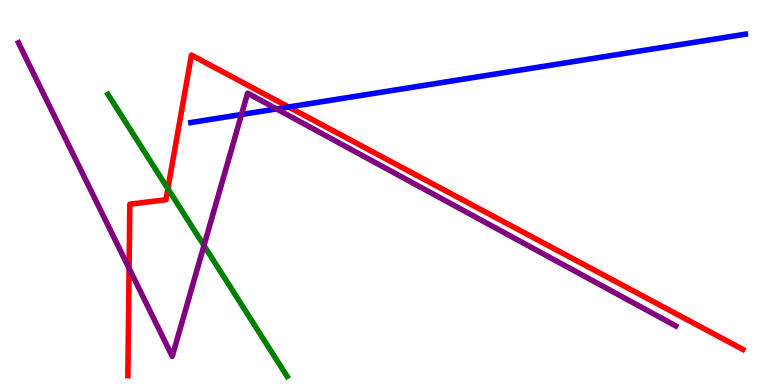[{'lines': ['blue', 'red'], 'intersections': [{'x': 3.72, 'y': 7.22}]}, {'lines': ['green', 'red'], 'intersections': [{'x': 2.17, 'y': 5.1}]}, {'lines': ['purple', 'red'], 'intersections': [{'x': 1.67, 'y': 3.03}]}, {'lines': ['blue', 'green'], 'intersections': []}, {'lines': ['blue', 'purple'], 'intersections': [{'x': 3.12, 'y': 7.03}, {'x': 3.57, 'y': 7.17}]}, {'lines': ['green', 'purple'], 'intersections': [{'x': 2.63, 'y': 3.62}]}]